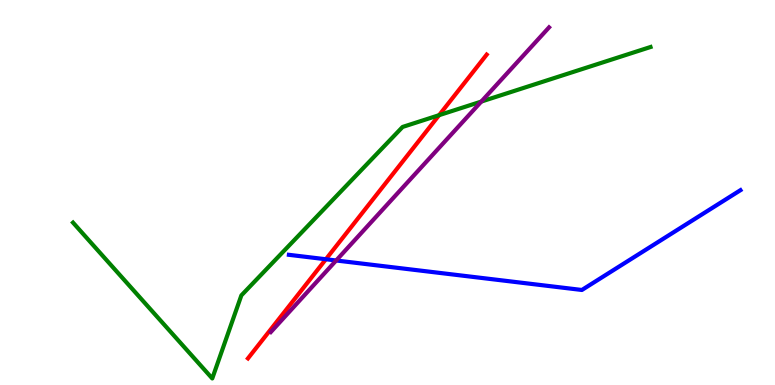[{'lines': ['blue', 'red'], 'intersections': [{'x': 4.2, 'y': 3.27}]}, {'lines': ['green', 'red'], 'intersections': [{'x': 5.67, 'y': 7.01}]}, {'lines': ['purple', 'red'], 'intersections': []}, {'lines': ['blue', 'green'], 'intersections': []}, {'lines': ['blue', 'purple'], 'intersections': [{'x': 4.34, 'y': 3.23}]}, {'lines': ['green', 'purple'], 'intersections': [{'x': 6.21, 'y': 7.36}]}]